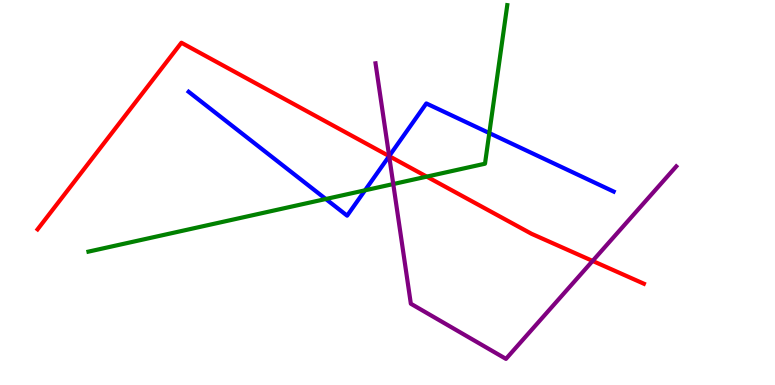[{'lines': ['blue', 'red'], 'intersections': [{'x': 5.02, 'y': 5.95}]}, {'lines': ['green', 'red'], 'intersections': [{'x': 5.51, 'y': 5.41}]}, {'lines': ['purple', 'red'], 'intersections': [{'x': 5.02, 'y': 5.95}, {'x': 7.65, 'y': 3.22}]}, {'lines': ['blue', 'green'], 'intersections': [{'x': 4.2, 'y': 4.83}, {'x': 4.71, 'y': 5.06}, {'x': 6.31, 'y': 6.54}]}, {'lines': ['blue', 'purple'], 'intersections': [{'x': 5.02, 'y': 5.95}]}, {'lines': ['green', 'purple'], 'intersections': [{'x': 5.07, 'y': 5.22}]}]